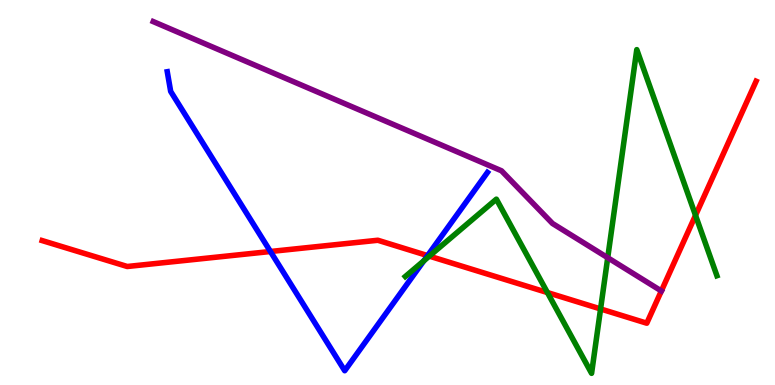[{'lines': ['blue', 'red'], 'intersections': [{'x': 3.49, 'y': 3.47}, {'x': 5.52, 'y': 3.36}]}, {'lines': ['green', 'red'], 'intersections': [{'x': 5.54, 'y': 3.35}, {'x': 7.06, 'y': 2.4}, {'x': 7.75, 'y': 1.98}, {'x': 8.97, 'y': 4.41}]}, {'lines': ['purple', 'red'], 'intersections': [{'x': 8.53, 'y': 2.44}]}, {'lines': ['blue', 'green'], 'intersections': [{'x': 5.47, 'y': 3.23}]}, {'lines': ['blue', 'purple'], 'intersections': []}, {'lines': ['green', 'purple'], 'intersections': [{'x': 7.84, 'y': 3.31}]}]